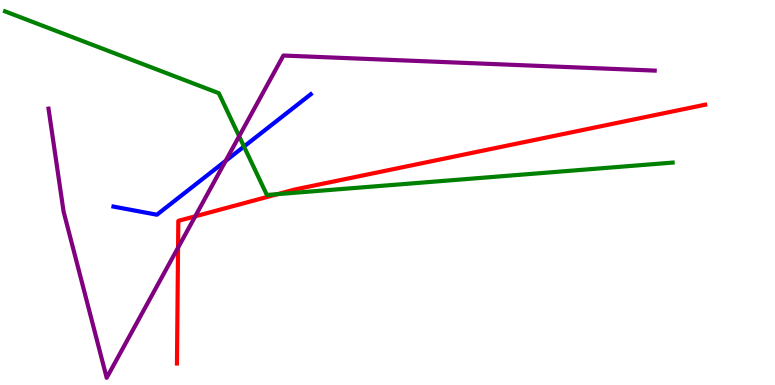[{'lines': ['blue', 'red'], 'intersections': []}, {'lines': ['green', 'red'], 'intersections': [{'x': 3.58, 'y': 4.96}]}, {'lines': ['purple', 'red'], 'intersections': [{'x': 2.3, 'y': 3.57}, {'x': 2.52, 'y': 4.38}]}, {'lines': ['blue', 'green'], 'intersections': [{'x': 3.15, 'y': 6.19}]}, {'lines': ['blue', 'purple'], 'intersections': [{'x': 2.91, 'y': 5.82}]}, {'lines': ['green', 'purple'], 'intersections': [{'x': 3.09, 'y': 6.46}]}]